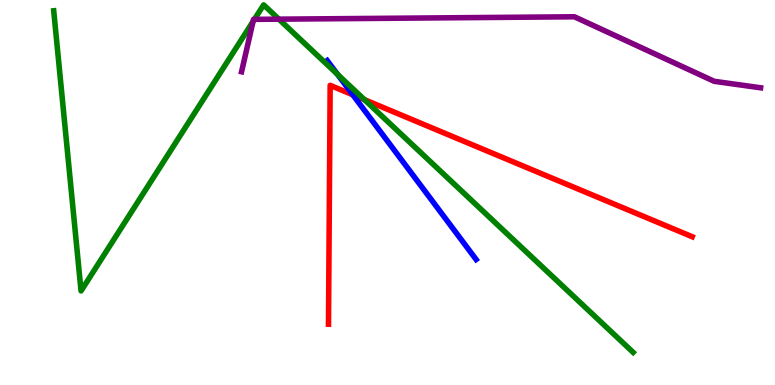[{'lines': ['blue', 'red'], 'intersections': [{'x': 4.55, 'y': 7.54}]}, {'lines': ['green', 'red'], 'intersections': [{'x': 4.7, 'y': 7.41}]}, {'lines': ['purple', 'red'], 'intersections': []}, {'lines': ['blue', 'green'], 'intersections': [{'x': 4.35, 'y': 8.07}]}, {'lines': ['blue', 'purple'], 'intersections': []}, {'lines': ['green', 'purple'], 'intersections': [{'x': 3.27, 'y': 9.44}, {'x': 3.28, 'y': 9.5}, {'x': 3.6, 'y': 9.5}]}]